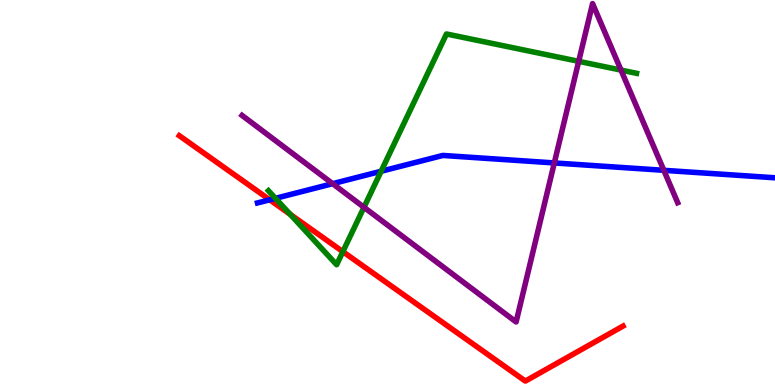[{'lines': ['blue', 'red'], 'intersections': [{'x': 3.48, 'y': 4.81}]}, {'lines': ['green', 'red'], 'intersections': [{'x': 3.74, 'y': 4.43}, {'x': 4.42, 'y': 3.46}]}, {'lines': ['purple', 'red'], 'intersections': []}, {'lines': ['blue', 'green'], 'intersections': [{'x': 3.55, 'y': 4.85}, {'x': 4.92, 'y': 5.55}]}, {'lines': ['blue', 'purple'], 'intersections': [{'x': 4.29, 'y': 5.23}, {'x': 7.15, 'y': 5.77}, {'x': 8.57, 'y': 5.58}]}, {'lines': ['green', 'purple'], 'intersections': [{'x': 4.7, 'y': 4.62}, {'x': 7.47, 'y': 8.41}, {'x': 8.01, 'y': 8.18}]}]